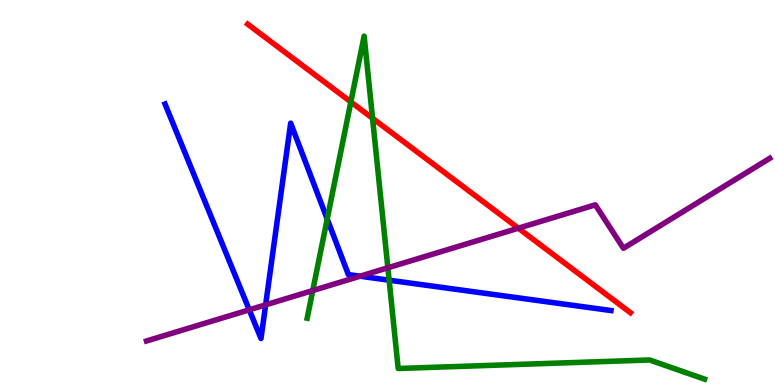[{'lines': ['blue', 'red'], 'intersections': []}, {'lines': ['green', 'red'], 'intersections': [{'x': 4.53, 'y': 7.35}, {'x': 4.81, 'y': 6.93}]}, {'lines': ['purple', 'red'], 'intersections': [{'x': 6.69, 'y': 4.07}]}, {'lines': ['blue', 'green'], 'intersections': [{'x': 4.22, 'y': 4.31}, {'x': 5.02, 'y': 2.72}]}, {'lines': ['blue', 'purple'], 'intersections': [{'x': 3.22, 'y': 1.95}, {'x': 3.43, 'y': 2.08}, {'x': 4.65, 'y': 2.83}]}, {'lines': ['green', 'purple'], 'intersections': [{'x': 4.04, 'y': 2.45}, {'x': 5.0, 'y': 3.04}]}]